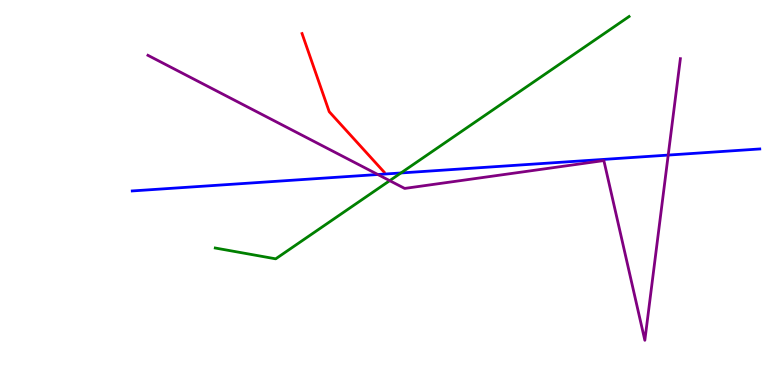[{'lines': ['blue', 'red'], 'intersections': []}, {'lines': ['green', 'red'], 'intersections': []}, {'lines': ['purple', 'red'], 'intersections': []}, {'lines': ['blue', 'green'], 'intersections': [{'x': 5.17, 'y': 5.51}]}, {'lines': ['blue', 'purple'], 'intersections': [{'x': 4.88, 'y': 5.47}, {'x': 8.62, 'y': 5.97}]}, {'lines': ['green', 'purple'], 'intersections': [{'x': 5.03, 'y': 5.31}]}]